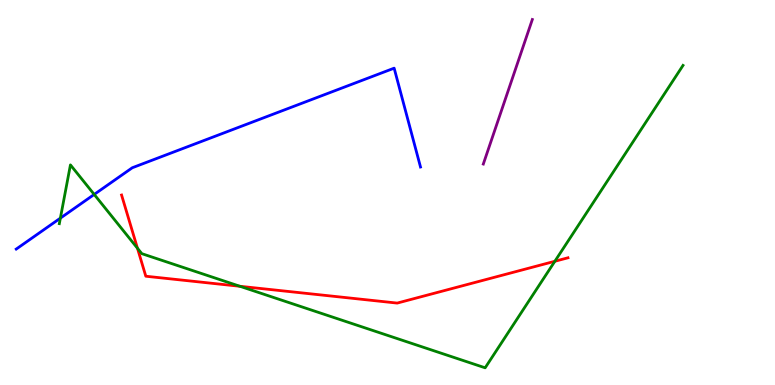[{'lines': ['blue', 'red'], 'intersections': []}, {'lines': ['green', 'red'], 'intersections': [{'x': 1.77, 'y': 3.55}, {'x': 3.1, 'y': 2.56}, {'x': 7.16, 'y': 3.21}]}, {'lines': ['purple', 'red'], 'intersections': []}, {'lines': ['blue', 'green'], 'intersections': [{'x': 0.779, 'y': 4.33}, {'x': 1.22, 'y': 4.95}]}, {'lines': ['blue', 'purple'], 'intersections': []}, {'lines': ['green', 'purple'], 'intersections': []}]